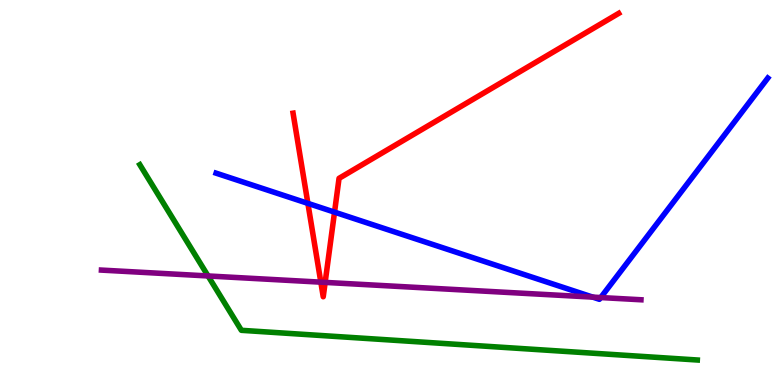[{'lines': ['blue', 'red'], 'intersections': [{'x': 3.97, 'y': 4.72}, {'x': 4.32, 'y': 4.49}]}, {'lines': ['green', 'red'], 'intersections': []}, {'lines': ['purple', 'red'], 'intersections': [{'x': 4.14, 'y': 2.67}, {'x': 4.2, 'y': 2.66}]}, {'lines': ['blue', 'green'], 'intersections': []}, {'lines': ['blue', 'purple'], 'intersections': [{'x': 7.65, 'y': 2.28}, {'x': 7.75, 'y': 2.27}]}, {'lines': ['green', 'purple'], 'intersections': [{'x': 2.68, 'y': 2.83}]}]